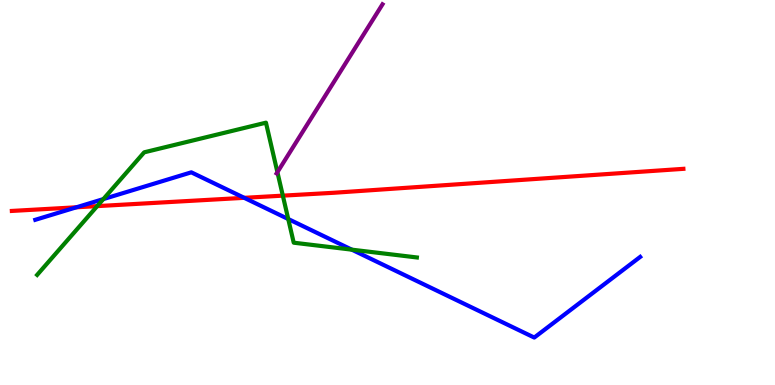[{'lines': ['blue', 'red'], 'intersections': [{'x': 0.986, 'y': 4.62}, {'x': 3.15, 'y': 4.86}]}, {'lines': ['green', 'red'], 'intersections': [{'x': 1.25, 'y': 4.65}, {'x': 3.65, 'y': 4.92}]}, {'lines': ['purple', 'red'], 'intersections': []}, {'lines': ['blue', 'green'], 'intersections': [{'x': 1.33, 'y': 4.83}, {'x': 3.72, 'y': 4.31}, {'x': 4.54, 'y': 3.52}]}, {'lines': ['blue', 'purple'], 'intersections': []}, {'lines': ['green', 'purple'], 'intersections': [{'x': 3.58, 'y': 5.53}]}]